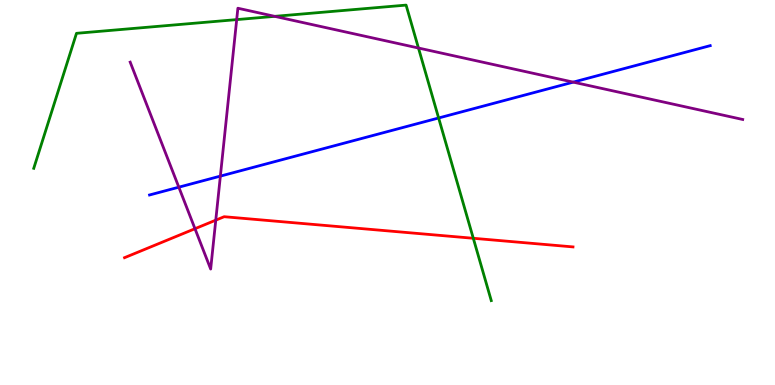[{'lines': ['blue', 'red'], 'intersections': []}, {'lines': ['green', 'red'], 'intersections': [{'x': 6.11, 'y': 3.81}]}, {'lines': ['purple', 'red'], 'intersections': [{'x': 2.52, 'y': 4.06}, {'x': 2.78, 'y': 4.28}]}, {'lines': ['blue', 'green'], 'intersections': [{'x': 5.66, 'y': 6.94}]}, {'lines': ['blue', 'purple'], 'intersections': [{'x': 2.31, 'y': 5.14}, {'x': 2.84, 'y': 5.43}, {'x': 7.4, 'y': 7.87}]}, {'lines': ['green', 'purple'], 'intersections': [{'x': 3.05, 'y': 9.49}, {'x': 3.54, 'y': 9.58}, {'x': 5.4, 'y': 8.75}]}]